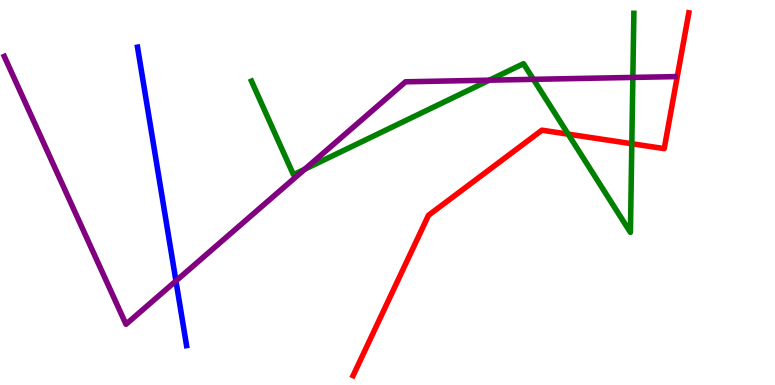[{'lines': ['blue', 'red'], 'intersections': []}, {'lines': ['green', 'red'], 'intersections': [{'x': 7.33, 'y': 6.52}, {'x': 8.15, 'y': 6.27}]}, {'lines': ['purple', 'red'], 'intersections': []}, {'lines': ['blue', 'green'], 'intersections': []}, {'lines': ['blue', 'purple'], 'intersections': [{'x': 2.27, 'y': 2.7}]}, {'lines': ['green', 'purple'], 'intersections': [{'x': 3.93, 'y': 5.6}, {'x': 6.31, 'y': 7.92}, {'x': 6.88, 'y': 7.94}, {'x': 8.17, 'y': 7.99}]}]